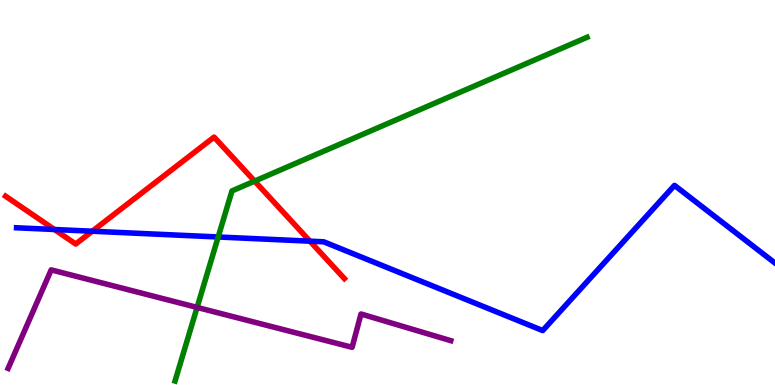[{'lines': ['blue', 'red'], 'intersections': [{'x': 0.702, 'y': 4.04}, {'x': 1.19, 'y': 3.99}, {'x': 4.0, 'y': 3.74}]}, {'lines': ['green', 'red'], 'intersections': [{'x': 3.29, 'y': 5.3}]}, {'lines': ['purple', 'red'], 'intersections': []}, {'lines': ['blue', 'green'], 'intersections': [{'x': 2.82, 'y': 3.84}]}, {'lines': ['blue', 'purple'], 'intersections': []}, {'lines': ['green', 'purple'], 'intersections': [{'x': 2.54, 'y': 2.02}]}]